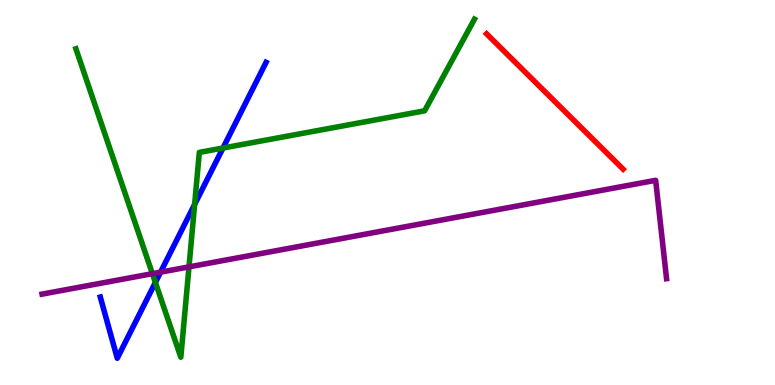[{'lines': ['blue', 'red'], 'intersections': []}, {'lines': ['green', 'red'], 'intersections': []}, {'lines': ['purple', 'red'], 'intersections': []}, {'lines': ['blue', 'green'], 'intersections': [{'x': 2.01, 'y': 2.66}, {'x': 2.51, 'y': 4.69}, {'x': 2.88, 'y': 6.16}]}, {'lines': ['blue', 'purple'], 'intersections': [{'x': 2.07, 'y': 2.93}]}, {'lines': ['green', 'purple'], 'intersections': [{'x': 1.97, 'y': 2.89}, {'x': 2.44, 'y': 3.07}]}]